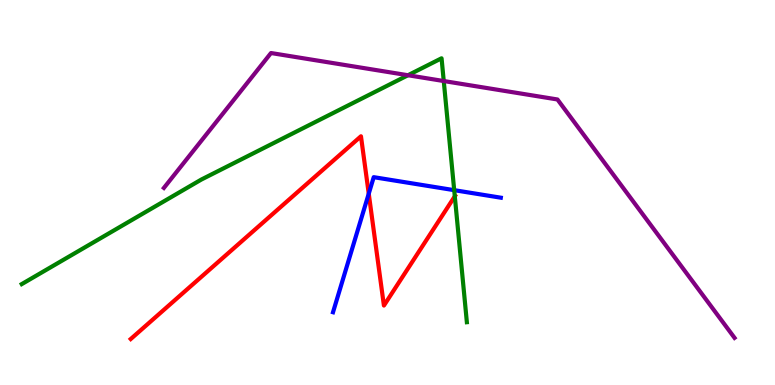[{'lines': ['blue', 'red'], 'intersections': [{'x': 4.76, 'y': 4.97}]}, {'lines': ['green', 'red'], 'intersections': [{'x': 5.87, 'y': 4.9}]}, {'lines': ['purple', 'red'], 'intersections': []}, {'lines': ['blue', 'green'], 'intersections': [{'x': 5.86, 'y': 5.06}]}, {'lines': ['blue', 'purple'], 'intersections': []}, {'lines': ['green', 'purple'], 'intersections': [{'x': 5.26, 'y': 8.05}, {'x': 5.73, 'y': 7.9}]}]